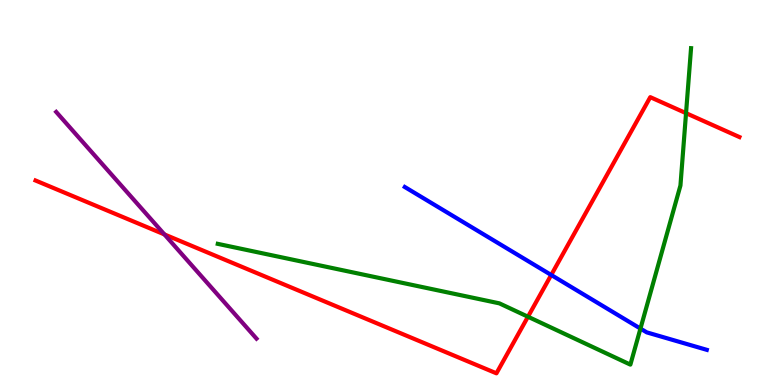[{'lines': ['blue', 'red'], 'intersections': [{'x': 7.11, 'y': 2.86}]}, {'lines': ['green', 'red'], 'intersections': [{'x': 6.81, 'y': 1.77}, {'x': 8.85, 'y': 7.06}]}, {'lines': ['purple', 'red'], 'intersections': [{'x': 2.12, 'y': 3.91}]}, {'lines': ['blue', 'green'], 'intersections': [{'x': 8.26, 'y': 1.47}]}, {'lines': ['blue', 'purple'], 'intersections': []}, {'lines': ['green', 'purple'], 'intersections': []}]